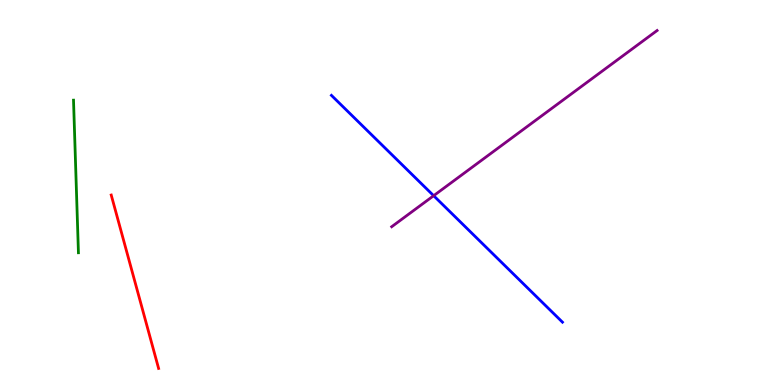[{'lines': ['blue', 'red'], 'intersections': []}, {'lines': ['green', 'red'], 'intersections': []}, {'lines': ['purple', 'red'], 'intersections': []}, {'lines': ['blue', 'green'], 'intersections': []}, {'lines': ['blue', 'purple'], 'intersections': [{'x': 5.6, 'y': 4.92}]}, {'lines': ['green', 'purple'], 'intersections': []}]